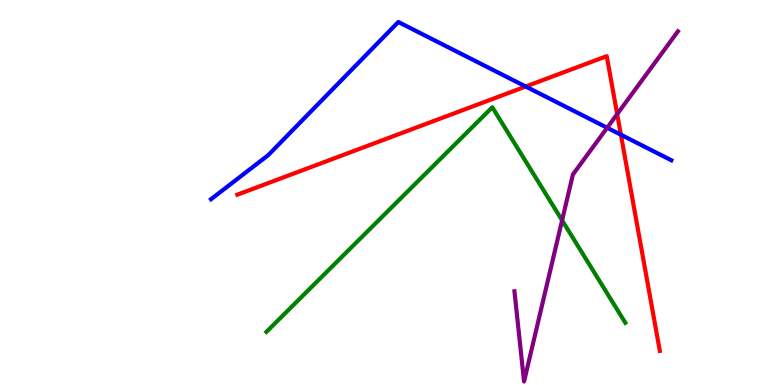[{'lines': ['blue', 'red'], 'intersections': [{'x': 6.78, 'y': 7.75}, {'x': 8.01, 'y': 6.5}]}, {'lines': ['green', 'red'], 'intersections': []}, {'lines': ['purple', 'red'], 'intersections': [{'x': 7.96, 'y': 7.04}]}, {'lines': ['blue', 'green'], 'intersections': []}, {'lines': ['blue', 'purple'], 'intersections': [{'x': 7.83, 'y': 6.68}]}, {'lines': ['green', 'purple'], 'intersections': [{'x': 7.25, 'y': 4.28}]}]